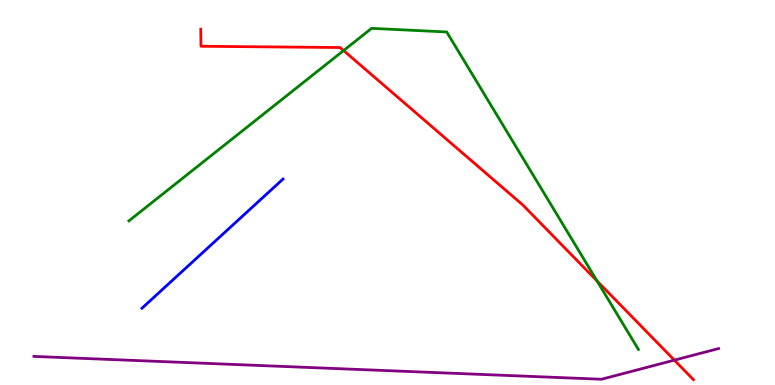[{'lines': ['blue', 'red'], 'intersections': []}, {'lines': ['green', 'red'], 'intersections': [{'x': 4.43, 'y': 8.69}, {'x': 7.7, 'y': 2.7}]}, {'lines': ['purple', 'red'], 'intersections': [{'x': 8.7, 'y': 0.645}]}, {'lines': ['blue', 'green'], 'intersections': []}, {'lines': ['blue', 'purple'], 'intersections': []}, {'lines': ['green', 'purple'], 'intersections': []}]